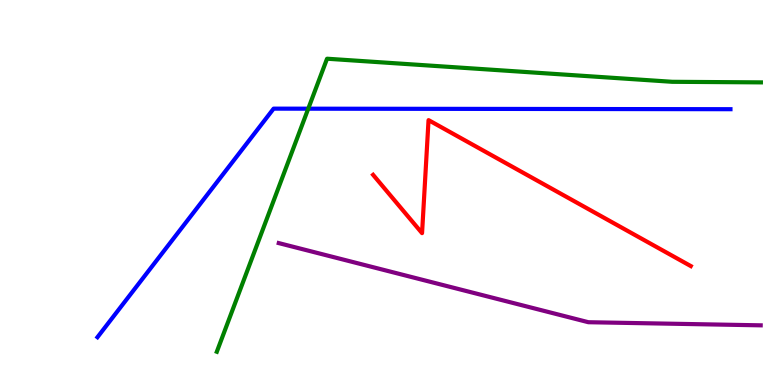[{'lines': ['blue', 'red'], 'intersections': []}, {'lines': ['green', 'red'], 'intersections': []}, {'lines': ['purple', 'red'], 'intersections': []}, {'lines': ['blue', 'green'], 'intersections': [{'x': 3.98, 'y': 7.18}]}, {'lines': ['blue', 'purple'], 'intersections': []}, {'lines': ['green', 'purple'], 'intersections': []}]